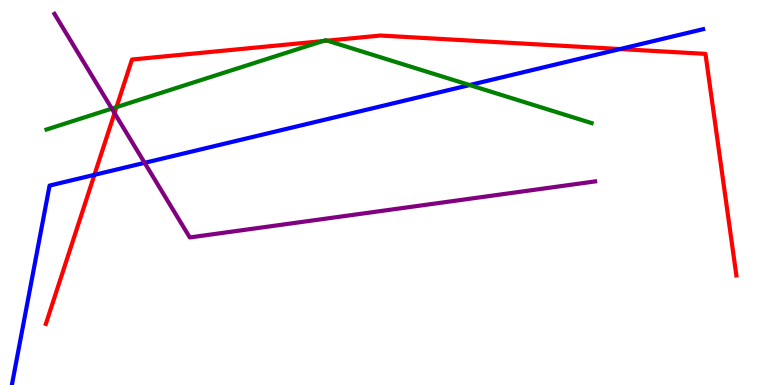[{'lines': ['blue', 'red'], 'intersections': [{'x': 1.22, 'y': 5.46}, {'x': 8.0, 'y': 8.73}]}, {'lines': ['green', 'red'], 'intersections': [{'x': 1.5, 'y': 7.22}, {'x': 4.17, 'y': 8.93}, {'x': 4.22, 'y': 8.94}]}, {'lines': ['purple', 'red'], 'intersections': [{'x': 1.48, 'y': 7.06}]}, {'lines': ['blue', 'green'], 'intersections': [{'x': 6.06, 'y': 7.79}]}, {'lines': ['blue', 'purple'], 'intersections': [{'x': 1.87, 'y': 5.77}]}, {'lines': ['green', 'purple'], 'intersections': [{'x': 1.44, 'y': 7.18}]}]